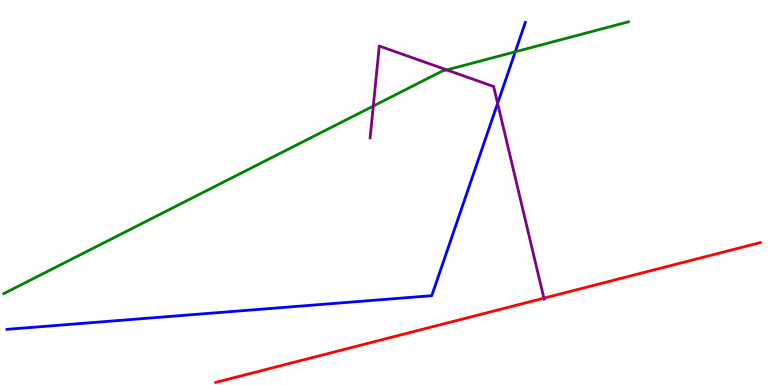[{'lines': ['blue', 'red'], 'intersections': []}, {'lines': ['green', 'red'], 'intersections': []}, {'lines': ['purple', 'red'], 'intersections': [{'x': 7.02, 'y': 2.26}]}, {'lines': ['blue', 'green'], 'intersections': [{'x': 6.65, 'y': 8.65}]}, {'lines': ['blue', 'purple'], 'intersections': [{'x': 6.42, 'y': 7.32}]}, {'lines': ['green', 'purple'], 'intersections': [{'x': 4.82, 'y': 7.25}, {'x': 5.76, 'y': 8.18}]}]